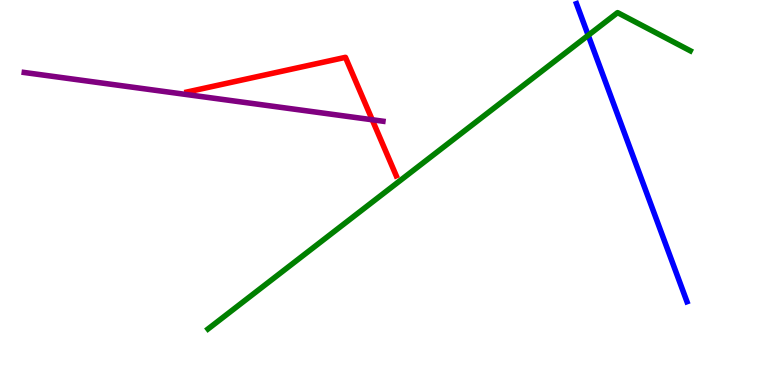[{'lines': ['blue', 'red'], 'intersections': []}, {'lines': ['green', 'red'], 'intersections': []}, {'lines': ['purple', 'red'], 'intersections': [{'x': 4.8, 'y': 6.89}]}, {'lines': ['blue', 'green'], 'intersections': [{'x': 7.59, 'y': 9.08}]}, {'lines': ['blue', 'purple'], 'intersections': []}, {'lines': ['green', 'purple'], 'intersections': []}]